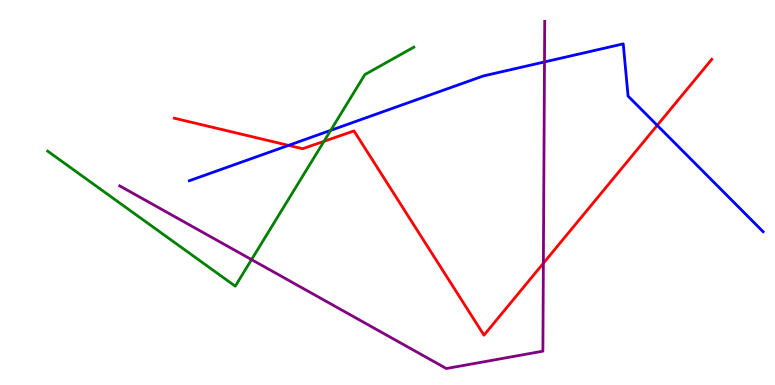[{'lines': ['blue', 'red'], 'intersections': [{'x': 3.72, 'y': 6.22}, {'x': 8.48, 'y': 6.74}]}, {'lines': ['green', 'red'], 'intersections': [{'x': 4.18, 'y': 6.33}]}, {'lines': ['purple', 'red'], 'intersections': [{'x': 7.01, 'y': 3.16}]}, {'lines': ['blue', 'green'], 'intersections': [{'x': 4.27, 'y': 6.61}]}, {'lines': ['blue', 'purple'], 'intersections': [{'x': 7.03, 'y': 8.39}]}, {'lines': ['green', 'purple'], 'intersections': [{'x': 3.25, 'y': 3.26}]}]